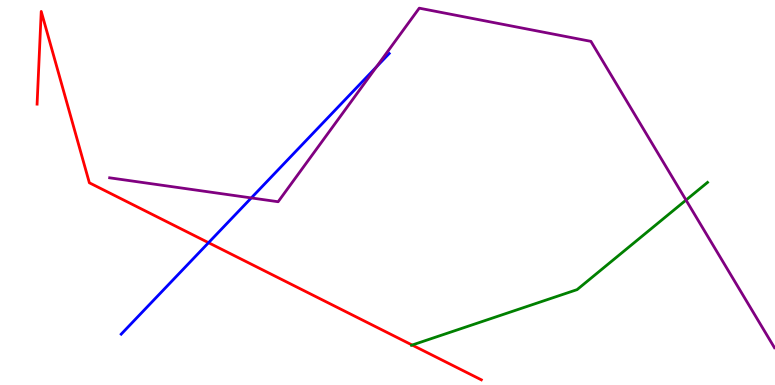[{'lines': ['blue', 'red'], 'intersections': [{'x': 2.69, 'y': 3.7}]}, {'lines': ['green', 'red'], 'intersections': [{'x': 5.32, 'y': 1.04}]}, {'lines': ['purple', 'red'], 'intersections': []}, {'lines': ['blue', 'green'], 'intersections': []}, {'lines': ['blue', 'purple'], 'intersections': [{'x': 3.24, 'y': 4.86}, {'x': 4.86, 'y': 8.26}]}, {'lines': ['green', 'purple'], 'intersections': [{'x': 8.85, 'y': 4.8}]}]